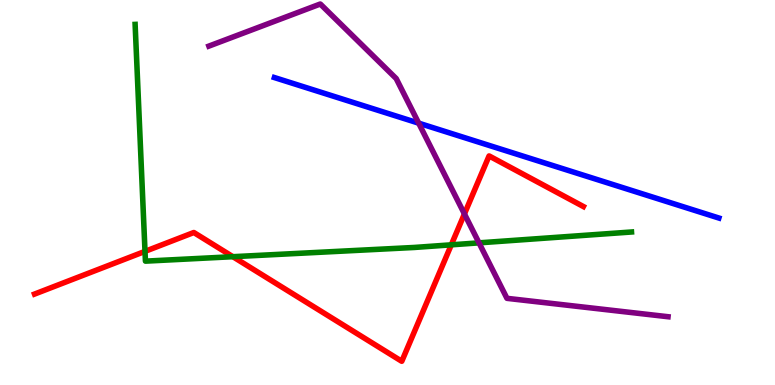[{'lines': ['blue', 'red'], 'intersections': []}, {'lines': ['green', 'red'], 'intersections': [{'x': 1.87, 'y': 3.47}, {'x': 3.0, 'y': 3.33}, {'x': 5.82, 'y': 3.64}]}, {'lines': ['purple', 'red'], 'intersections': [{'x': 5.99, 'y': 4.44}]}, {'lines': ['blue', 'green'], 'intersections': []}, {'lines': ['blue', 'purple'], 'intersections': [{'x': 5.4, 'y': 6.8}]}, {'lines': ['green', 'purple'], 'intersections': [{'x': 6.18, 'y': 3.69}]}]